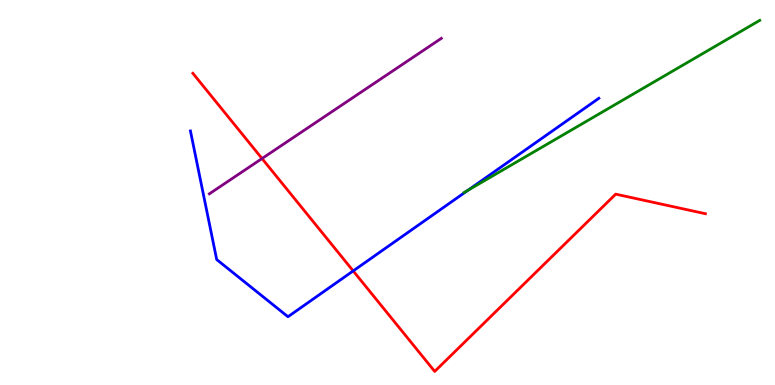[{'lines': ['blue', 'red'], 'intersections': [{'x': 4.56, 'y': 2.96}]}, {'lines': ['green', 'red'], 'intersections': []}, {'lines': ['purple', 'red'], 'intersections': [{'x': 3.38, 'y': 5.88}]}, {'lines': ['blue', 'green'], 'intersections': [{'x': 6.04, 'y': 5.06}]}, {'lines': ['blue', 'purple'], 'intersections': []}, {'lines': ['green', 'purple'], 'intersections': []}]